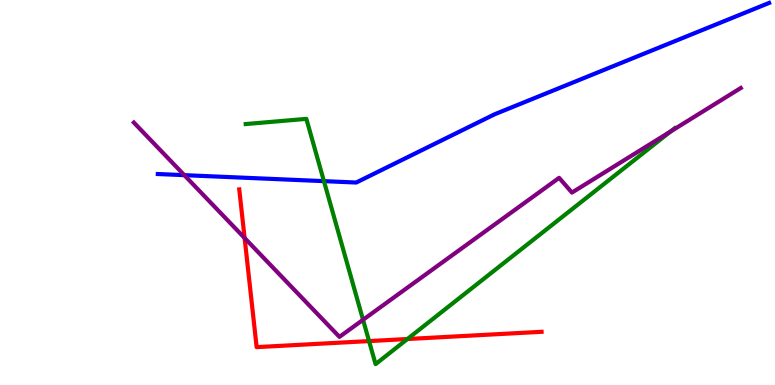[{'lines': ['blue', 'red'], 'intersections': []}, {'lines': ['green', 'red'], 'intersections': [{'x': 4.76, 'y': 1.14}, {'x': 5.26, 'y': 1.19}]}, {'lines': ['purple', 'red'], 'intersections': [{'x': 3.16, 'y': 3.82}]}, {'lines': ['blue', 'green'], 'intersections': [{'x': 4.18, 'y': 5.29}]}, {'lines': ['blue', 'purple'], 'intersections': [{'x': 2.38, 'y': 5.45}]}, {'lines': ['green', 'purple'], 'intersections': [{'x': 4.68, 'y': 1.69}, {'x': 8.65, 'y': 6.59}]}]